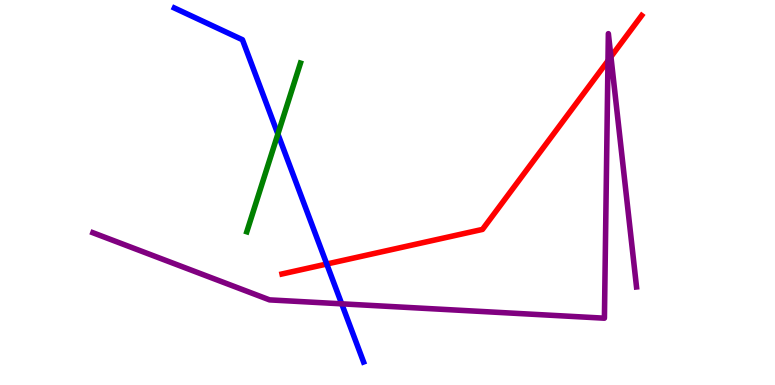[{'lines': ['blue', 'red'], 'intersections': [{'x': 4.22, 'y': 3.14}]}, {'lines': ['green', 'red'], 'intersections': []}, {'lines': ['purple', 'red'], 'intersections': [{'x': 7.84, 'y': 8.42}, {'x': 7.88, 'y': 8.52}]}, {'lines': ['blue', 'green'], 'intersections': [{'x': 3.59, 'y': 6.52}]}, {'lines': ['blue', 'purple'], 'intersections': [{'x': 4.41, 'y': 2.11}]}, {'lines': ['green', 'purple'], 'intersections': []}]